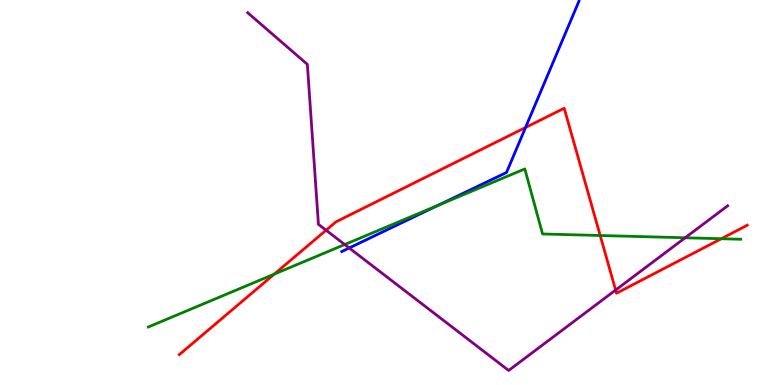[{'lines': ['blue', 'red'], 'intersections': [{'x': 6.78, 'y': 6.69}]}, {'lines': ['green', 'red'], 'intersections': [{'x': 3.54, 'y': 2.88}, {'x': 7.74, 'y': 3.88}, {'x': 9.31, 'y': 3.8}]}, {'lines': ['purple', 'red'], 'intersections': [{'x': 4.21, 'y': 4.02}, {'x': 7.94, 'y': 2.47}]}, {'lines': ['blue', 'green'], 'intersections': [{'x': 5.65, 'y': 4.67}]}, {'lines': ['blue', 'purple'], 'intersections': [{'x': 4.51, 'y': 3.56}]}, {'lines': ['green', 'purple'], 'intersections': [{'x': 4.45, 'y': 3.65}, {'x': 8.84, 'y': 3.82}]}]